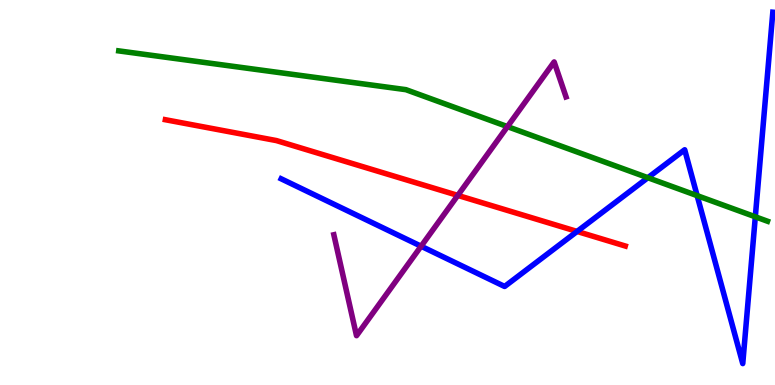[{'lines': ['blue', 'red'], 'intersections': [{'x': 7.45, 'y': 3.99}]}, {'lines': ['green', 'red'], 'intersections': []}, {'lines': ['purple', 'red'], 'intersections': [{'x': 5.91, 'y': 4.92}]}, {'lines': ['blue', 'green'], 'intersections': [{'x': 8.36, 'y': 5.38}, {'x': 9.0, 'y': 4.92}, {'x': 9.75, 'y': 4.37}]}, {'lines': ['blue', 'purple'], 'intersections': [{'x': 5.43, 'y': 3.6}]}, {'lines': ['green', 'purple'], 'intersections': [{'x': 6.55, 'y': 6.71}]}]